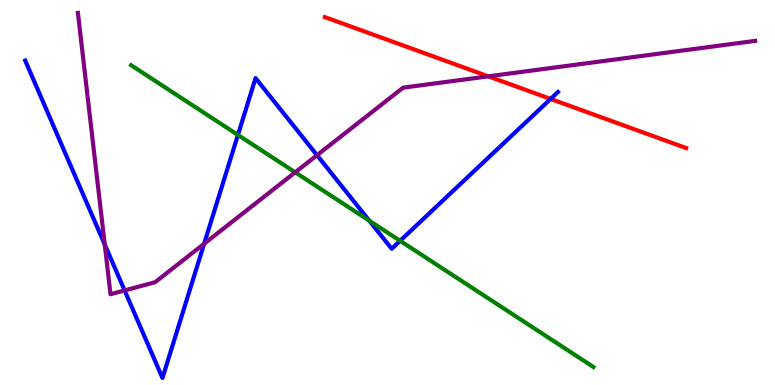[{'lines': ['blue', 'red'], 'intersections': [{'x': 7.1, 'y': 7.43}]}, {'lines': ['green', 'red'], 'intersections': []}, {'lines': ['purple', 'red'], 'intersections': [{'x': 6.3, 'y': 8.02}]}, {'lines': ['blue', 'green'], 'intersections': [{'x': 3.07, 'y': 6.5}, {'x': 4.76, 'y': 4.27}, {'x': 5.16, 'y': 3.74}]}, {'lines': ['blue', 'purple'], 'intersections': [{'x': 1.35, 'y': 3.65}, {'x': 1.61, 'y': 2.46}, {'x': 2.63, 'y': 3.67}, {'x': 4.09, 'y': 5.97}]}, {'lines': ['green', 'purple'], 'intersections': [{'x': 3.81, 'y': 5.52}]}]